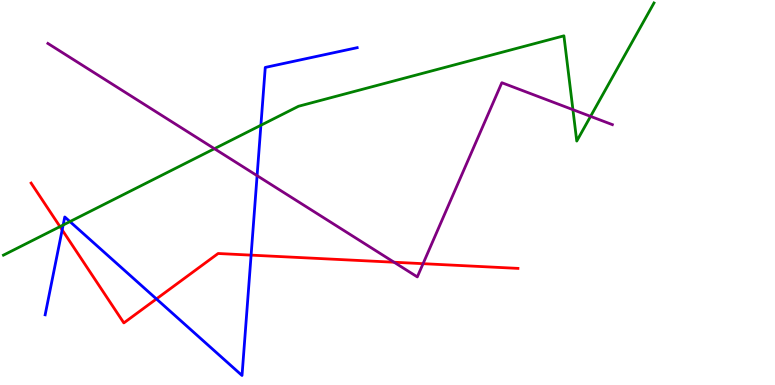[{'lines': ['blue', 'red'], 'intersections': [{'x': 0.802, 'y': 4.03}, {'x': 2.02, 'y': 2.24}, {'x': 3.24, 'y': 3.37}]}, {'lines': ['green', 'red'], 'intersections': [{'x': 0.774, 'y': 4.11}]}, {'lines': ['purple', 'red'], 'intersections': [{'x': 5.08, 'y': 3.19}, {'x': 5.46, 'y': 3.15}]}, {'lines': ['blue', 'green'], 'intersections': [{'x': 0.815, 'y': 4.16}, {'x': 0.902, 'y': 4.24}, {'x': 3.37, 'y': 6.75}]}, {'lines': ['blue', 'purple'], 'intersections': [{'x': 3.32, 'y': 5.44}]}, {'lines': ['green', 'purple'], 'intersections': [{'x': 2.77, 'y': 6.14}, {'x': 7.39, 'y': 7.15}, {'x': 7.62, 'y': 6.98}]}]